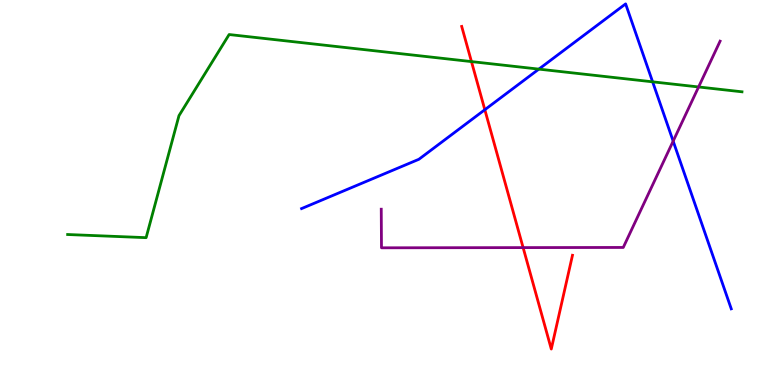[{'lines': ['blue', 'red'], 'intersections': [{'x': 6.26, 'y': 7.15}]}, {'lines': ['green', 'red'], 'intersections': [{'x': 6.08, 'y': 8.4}]}, {'lines': ['purple', 'red'], 'intersections': [{'x': 6.75, 'y': 3.57}]}, {'lines': ['blue', 'green'], 'intersections': [{'x': 6.95, 'y': 8.2}, {'x': 8.42, 'y': 7.87}]}, {'lines': ['blue', 'purple'], 'intersections': [{'x': 8.69, 'y': 6.33}]}, {'lines': ['green', 'purple'], 'intersections': [{'x': 9.01, 'y': 7.74}]}]